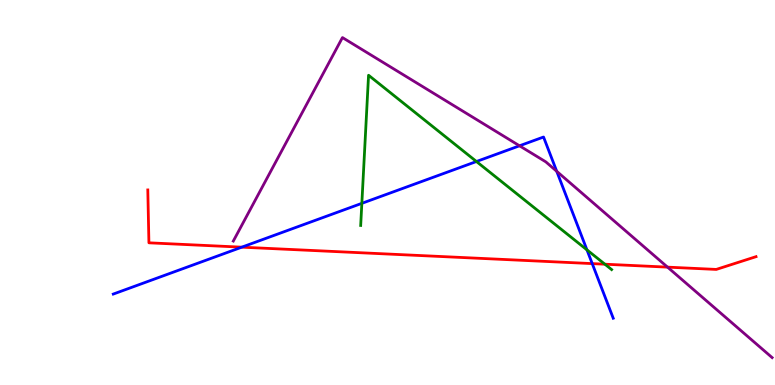[{'lines': ['blue', 'red'], 'intersections': [{'x': 3.12, 'y': 3.58}, {'x': 7.64, 'y': 3.15}]}, {'lines': ['green', 'red'], 'intersections': [{'x': 7.8, 'y': 3.14}]}, {'lines': ['purple', 'red'], 'intersections': [{'x': 8.61, 'y': 3.06}]}, {'lines': ['blue', 'green'], 'intersections': [{'x': 4.67, 'y': 4.72}, {'x': 6.15, 'y': 5.8}, {'x': 7.57, 'y': 3.51}]}, {'lines': ['blue', 'purple'], 'intersections': [{'x': 6.7, 'y': 6.21}, {'x': 7.18, 'y': 5.55}]}, {'lines': ['green', 'purple'], 'intersections': []}]